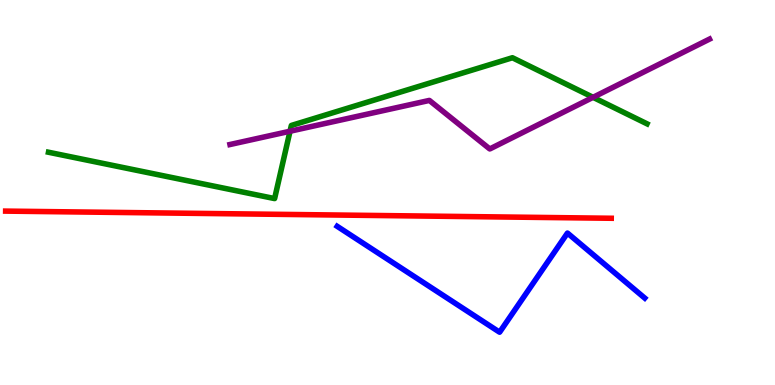[{'lines': ['blue', 'red'], 'intersections': []}, {'lines': ['green', 'red'], 'intersections': []}, {'lines': ['purple', 'red'], 'intersections': []}, {'lines': ['blue', 'green'], 'intersections': []}, {'lines': ['blue', 'purple'], 'intersections': []}, {'lines': ['green', 'purple'], 'intersections': [{'x': 3.74, 'y': 6.59}, {'x': 7.65, 'y': 7.47}]}]